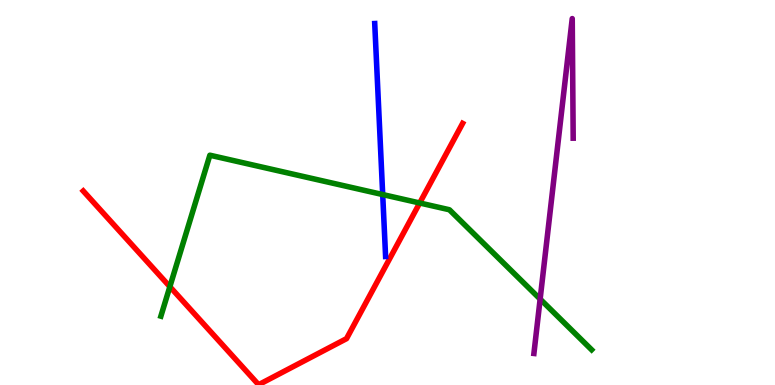[{'lines': ['blue', 'red'], 'intersections': []}, {'lines': ['green', 'red'], 'intersections': [{'x': 2.19, 'y': 2.55}, {'x': 5.42, 'y': 4.73}]}, {'lines': ['purple', 'red'], 'intersections': []}, {'lines': ['blue', 'green'], 'intersections': [{'x': 4.94, 'y': 4.95}]}, {'lines': ['blue', 'purple'], 'intersections': []}, {'lines': ['green', 'purple'], 'intersections': [{'x': 6.97, 'y': 2.23}]}]